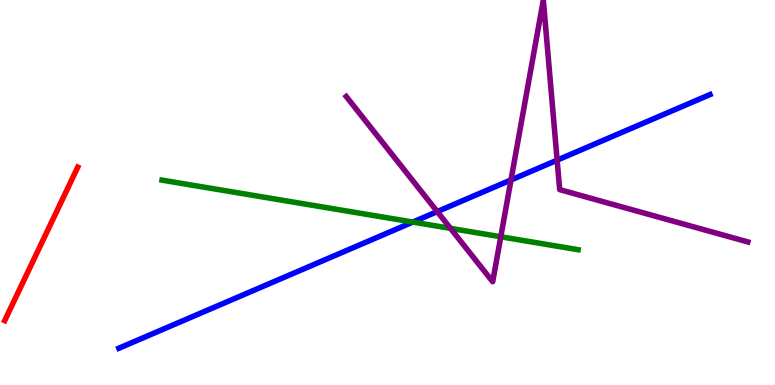[{'lines': ['blue', 'red'], 'intersections': []}, {'lines': ['green', 'red'], 'intersections': []}, {'lines': ['purple', 'red'], 'intersections': []}, {'lines': ['blue', 'green'], 'intersections': [{'x': 5.33, 'y': 4.23}]}, {'lines': ['blue', 'purple'], 'intersections': [{'x': 5.64, 'y': 4.5}, {'x': 6.59, 'y': 5.33}, {'x': 7.19, 'y': 5.84}]}, {'lines': ['green', 'purple'], 'intersections': [{'x': 5.81, 'y': 4.07}, {'x': 6.46, 'y': 3.85}]}]